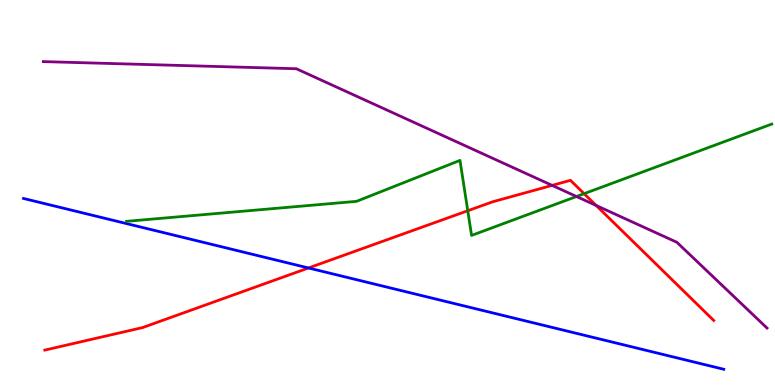[{'lines': ['blue', 'red'], 'intersections': [{'x': 3.98, 'y': 3.04}]}, {'lines': ['green', 'red'], 'intersections': [{'x': 6.04, 'y': 4.53}, {'x': 7.54, 'y': 4.97}]}, {'lines': ['purple', 'red'], 'intersections': [{'x': 7.12, 'y': 5.18}, {'x': 7.69, 'y': 4.66}]}, {'lines': ['blue', 'green'], 'intersections': []}, {'lines': ['blue', 'purple'], 'intersections': []}, {'lines': ['green', 'purple'], 'intersections': [{'x': 7.44, 'y': 4.9}]}]